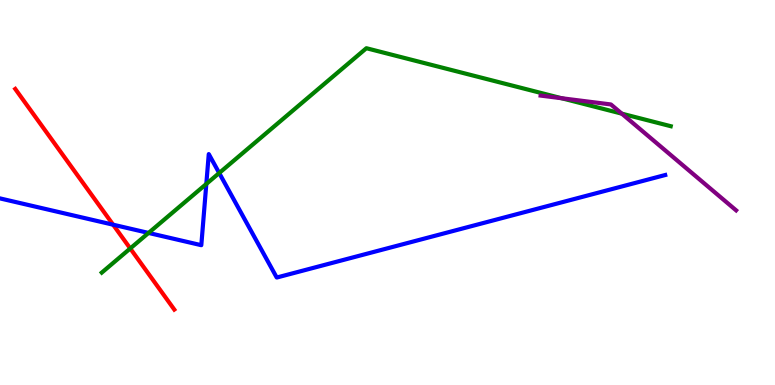[{'lines': ['blue', 'red'], 'intersections': [{'x': 1.46, 'y': 4.16}]}, {'lines': ['green', 'red'], 'intersections': [{'x': 1.68, 'y': 3.55}]}, {'lines': ['purple', 'red'], 'intersections': []}, {'lines': ['blue', 'green'], 'intersections': [{'x': 1.92, 'y': 3.95}, {'x': 2.66, 'y': 5.22}, {'x': 2.83, 'y': 5.51}]}, {'lines': ['blue', 'purple'], 'intersections': []}, {'lines': ['green', 'purple'], 'intersections': [{'x': 7.25, 'y': 7.45}, {'x': 8.02, 'y': 7.05}]}]